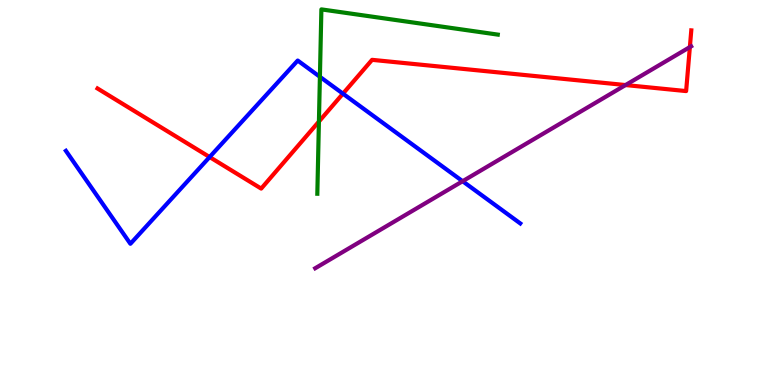[{'lines': ['blue', 'red'], 'intersections': [{'x': 2.7, 'y': 5.92}, {'x': 4.43, 'y': 7.57}]}, {'lines': ['green', 'red'], 'intersections': [{'x': 4.12, 'y': 6.84}]}, {'lines': ['purple', 'red'], 'intersections': [{'x': 8.07, 'y': 7.79}, {'x': 8.9, 'y': 8.78}]}, {'lines': ['blue', 'green'], 'intersections': [{'x': 4.13, 'y': 8.01}]}, {'lines': ['blue', 'purple'], 'intersections': [{'x': 5.97, 'y': 5.29}]}, {'lines': ['green', 'purple'], 'intersections': []}]